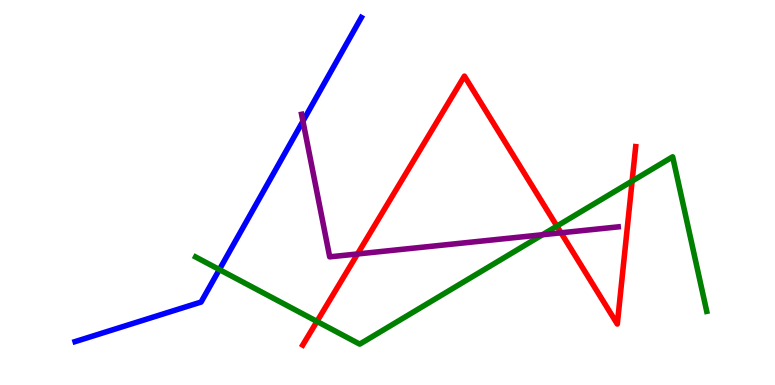[{'lines': ['blue', 'red'], 'intersections': []}, {'lines': ['green', 'red'], 'intersections': [{'x': 4.09, 'y': 1.65}, {'x': 7.19, 'y': 4.13}, {'x': 8.16, 'y': 5.3}]}, {'lines': ['purple', 'red'], 'intersections': [{'x': 4.61, 'y': 3.4}, {'x': 7.24, 'y': 3.95}]}, {'lines': ['blue', 'green'], 'intersections': [{'x': 2.83, 'y': 3.0}]}, {'lines': ['blue', 'purple'], 'intersections': [{'x': 3.91, 'y': 6.85}]}, {'lines': ['green', 'purple'], 'intersections': [{'x': 7.0, 'y': 3.9}]}]